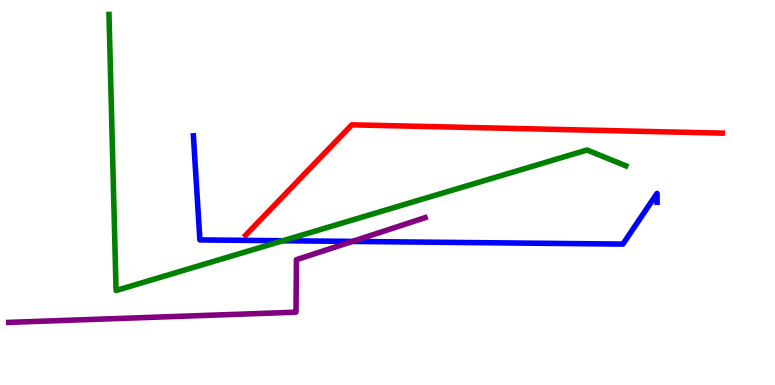[{'lines': ['blue', 'red'], 'intersections': []}, {'lines': ['green', 'red'], 'intersections': []}, {'lines': ['purple', 'red'], 'intersections': []}, {'lines': ['blue', 'green'], 'intersections': [{'x': 3.65, 'y': 3.75}]}, {'lines': ['blue', 'purple'], 'intersections': [{'x': 4.55, 'y': 3.73}]}, {'lines': ['green', 'purple'], 'intersections': []}]